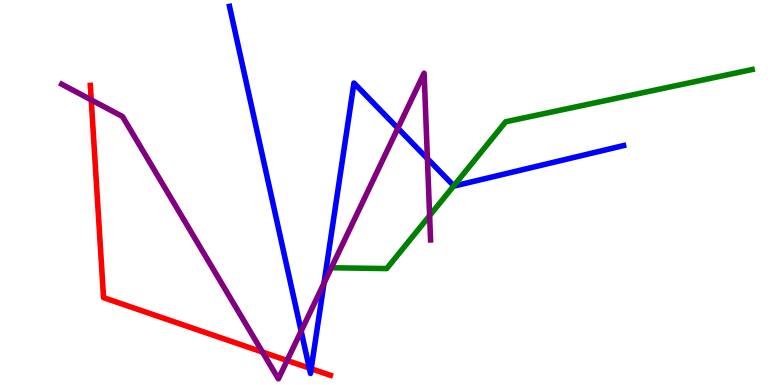[{'lines': ['blue', 'red'], 'intersections': [{'x': 3.99, 'y': 0.439}, {'x': 4.02, 'y': 0.422}]}, {'lines': ['green', 'red'], 'intersections': []}, {'lines': ['purple', 'red'], 'intersections': [{'x': 1.18, 'y': 7.41}, {'x': 3.39, 'y': 0.856}, {'x': 3.71, 'y': 0.636}]}, {'lines': ['blue', 'green'], 'intersections': [{'x': 5.86, 'y': 5.17}]}, {'lines': ['blue', 'purple'], 'intersections': [{'x': 3.89, 'y': 1.4}, {'x': 4.18, 'y': 2.64}, {'x': 5.13, 'y': 6.67}, {'x': 5.52, 'y': 5.88}]}, {'lines': ['green', 'purple'], 'intersections': [{'x': 5.54, 'y': 4.4}]}]